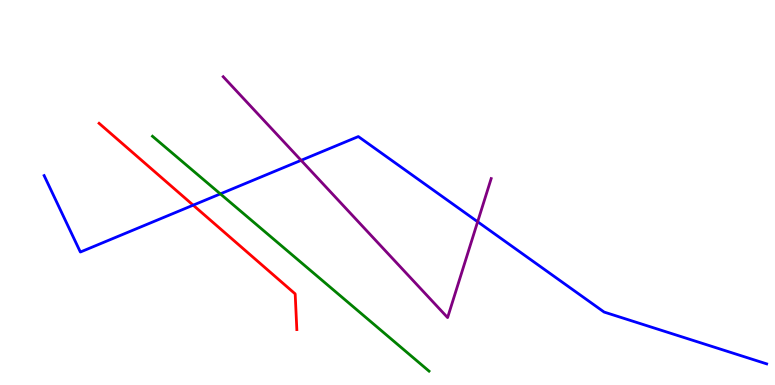[{'lines': ['blue', 'red'], 'intersections': [{'x': 2.49, 'y': 4.67}]}, {'lines': ['green', 'red'], 'intersections': []}, {'lines': ['purple', 'red'], 'intersections': []}, {'lines': ['blue', 'green'], 'intersections': [{'x': 2.84, 'y': 4.96}]}, {'lines': ['blue', 'purple'], 'intersections': [{'x': 3.89, 'y': 5.84}, {'x': 6.16, 'y': 4.24}]}, {'lines': ['green', 'purple'], 'intersections': []}]